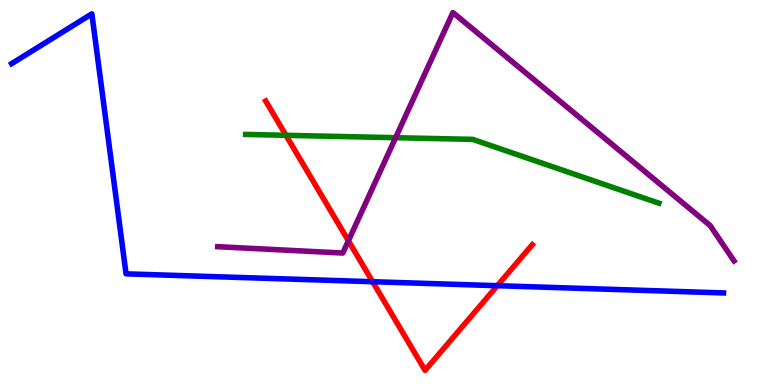[{'lines': ['blue', 'red'], 'intersections': [{'x': 4.81, 'y': 2.68}, {'x': 6.42, 'y': 2.58}]}, {'lines': ['green', 'red'], 'intersections': [{'x': 3.69, 'y': 6.49}]}, {'lines': ['purple', 'red'], 'intersections': [{'x': 4.5, 'y': 3.75}]}, {'lines': ['blue', 'green'], 'intersections': []}, {'lines': ['blue', 'purple'], 'intersections': []}, {'lines': ['green', 'purple'], 'intersections': [{'x': 5.1, 'y': 6.42}]}]